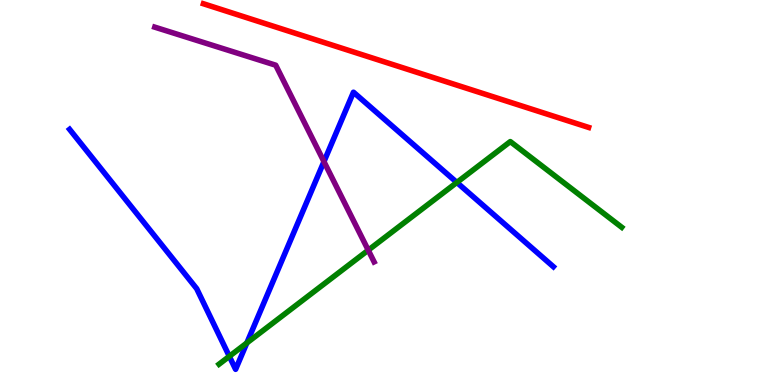[{'lines': ['blue', 'red'], 'intersections': []}, {'lines': ['green', 'red'], 'intersections': []}, {'lines': ['purple', 'red'], 'intersections': []}, {'lines': ['blue', 'green'], 'intersections': [{'x': 2.96, 'y': 0.745}, {'x': 3.18, 'y': 1.09}, {'x': 5.89, 'y': 5.26}]}, {'lines': ['blue', 'purple'], 'intersections': [{'x': 4.18, 'y': 5.8}]}, {'lines': ['green', 'purple'], 'intersections': [{'x': 4.75, 'y': 3.5}]}]